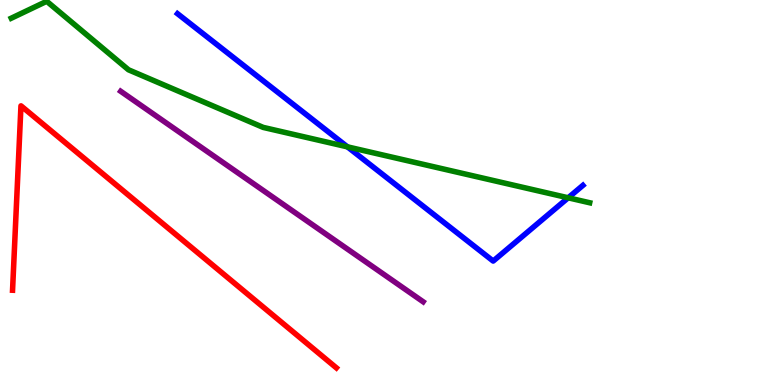[{'lines': ['blue', 'red'], 'intersections': []}, {'lines': ['green', 'red'], 'intersections': []}, {'lines': ['purple', 'red'], 'intersections': []}, {'lines': ['blue', 'green'], 'intersections': [{'x': 4.48, 'y': 6.19}, {'x': 7.33, 'y': 4.86}]}, {'lines': ['blue', 'purple'], 'intersections': []}, {'lines': ['green', 'purple'], 'intersections': []}]